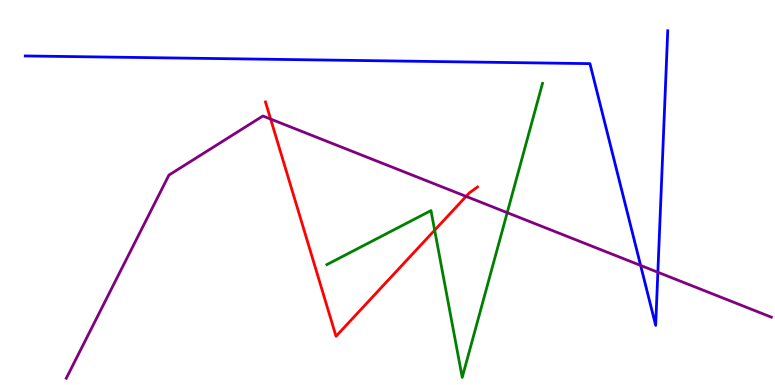[{'lines': ['blue', 'red'], 'intersections': []}, {'lines': ['green', 'red'], 'intersections': [{'x': 5.61, 'y': 4.02}]}, {'lines': ['purple', 'red'], 'intersections': [{'x': 3.49, 'y': 6.91}, {'x': 6.01, 'y': 4.9}]}, {'lines': ['blue', 'green'], 'intersections': []}, {'lines': ['blue', 'purple'], 'intersections': [{'x': 8.27, 'y': 3.11}, {'x': 8.49, 'y': 2.93}]}, {'lines': ['green', 'purple'], 'intersections': [{'x': 6.54, 'y': 4.48}]}]